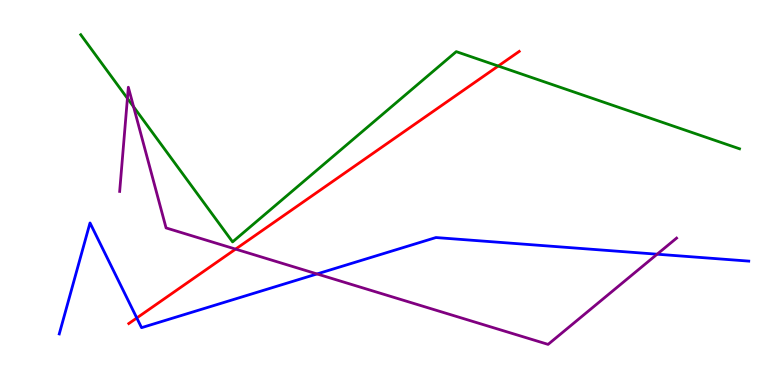[{'lines': ['blue', 'red'], 'intersections': [{'x': 1.77, 'y': 1.74}]}, {'lines': ['green', 'red'], 'intersections': [{'x': 6.43, 'y': 8.28}]}, {'lines': ['purple', 'red'], 'intersections': [{'x': 3.04, 'y': 3.53}]}, {'lines': ['blue', 'green'], 'intersections': []}, {'lines': ['blue', 'purple'], 'intersections': [{'x': 4.09, 'y': 2.88}, {'x': 8.48, 'y': 3.4}]}, {'lines': ['green', 'purple'], 'intersections': [{'x': 1.64, 'y': 7.44}, {'x': 1.72, 'y': 7.23}]}]